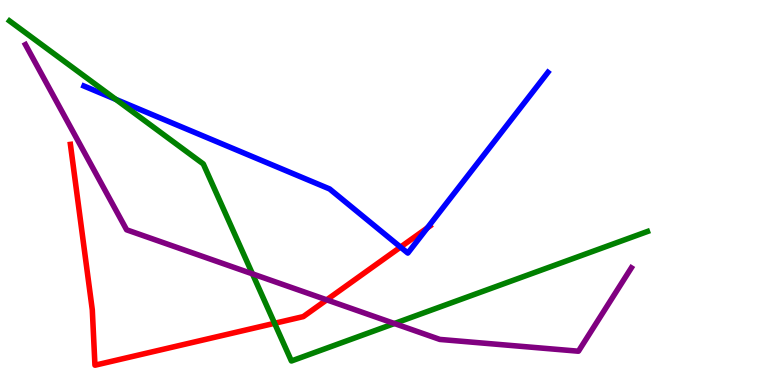[{'lines': ['blue', 'red'], 'intersections': [{'x': 5.17, 'y': 3.58}, {'x': 5.51, 'y': 4.08}]}, {'lines': ['green', 'red'], 'intersections': [{'x': 3.54, 'y': 1.6}]}, {'lines': ['purple', 'red'], 'intersections': [{'x': 4.22, 'y': 2.21}]}, {'lines': ['blue', 'green'], 'intersections': [{'x': 1.49, 'y': 7.42}]}, {'lines': ['blue', 'purple'], 'intersections': []}, {'lines': ['green', 'purple'], 'intersections': [{'x': 3.26, 'y': 2.89}, {'x': 5.09, 'y': 1.6}]}]